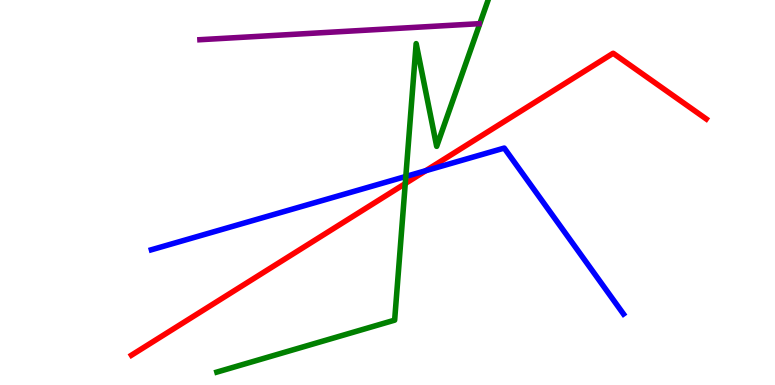[{'lines': ['blue', 'red'], 'intersections': [{'x': 5.49, 'y': 5.57}]}, {'lines': ['green', 'red'], 'intersections': [{'x': 5.23, 'y': 5.23}]}, {'lines': ['purple', 'red'], 'intersections': []}, {'lines': ['blue', 'green'], 'intersections': [{'x': 5.24, 'y': 5.42}]}, {'lines': ['blue', 'purple'], 'intersections': []}, {'lines': ['green', 'purple'], 'intersections': []}]